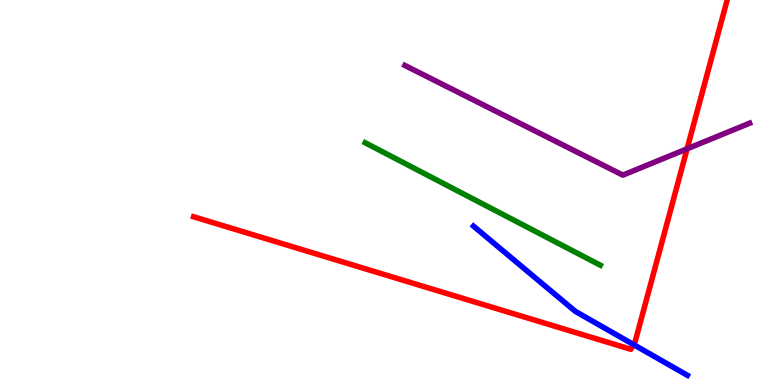[{'lines': ['blue', 'red'], 'intersections': [{'x': 8.17, 'y': 1.05}]}, {'lines': ['green', 'red'], 'intersections': []}, {'lines': ['purple', 'red'], 'intersections': [{'x': 8.87, 'y': 6.13}]}, {'lines': ['blue', 'green'], 'intersections': []}, {'lines': ['blue', 'purple'], 'intersections': []}, {'lines': ['green', 'purple'], 'intersections': []}]